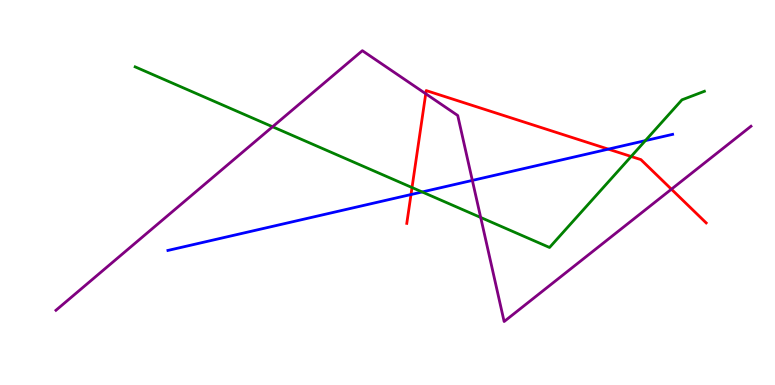[{'lines': ['blue', 'red'], 'intersections': [{'x': 5.3, 'y': 4.95}, {'x': 7.85, 'y': 6.13}]}, {'lines': ['green', 'red'], 'intersections': [{'x': 5.32, 'y': 5.13}, {'x': 8.14, 'y': 5.94}]}, {'lines': ['purple', 'red'], 'intersections': [{'x': 5.49, 'y': 7.56}, {'x': 8.66, 'y': 5.09}]}, {'lines': ['blue', 'green'], 'intersections': [{'x': 5.45, 'y': 5.01}, {'x': 8.33, 'y': 6.35}]}, {'lines': ['blue', 'purple'], 'intersections': [{'x': 6.09, 'y': 5.31}]}, {'lines': ['green', 'purple'], 'intersections': [{'x': 3.52, 'y': 6.71}, {'x': 6.2, 'y': 4.35}]}]